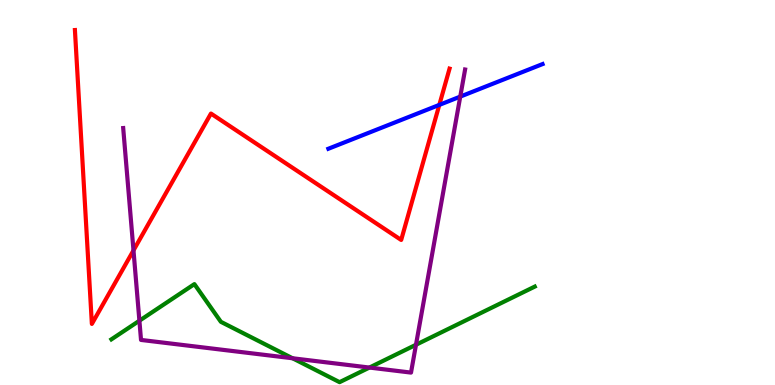[{'lines': ['blue', 'red'], 'intersections': [{'x': 5.67, 'y': 7.28}]}, {'lines': ['green', 'red'], 'intersections': []}, {'lines': ['purple', 'red'], 'intersections': [{'x': 1.72, 'y': 3.5}]}, {'lines': ['blue', 'green'], 'intersections': []}, {'lines': ['blue', 'purple'], 'intersections': [{'x': 5.94, 'y': 7.49}]}, {'lines': ['green', 'purple'], 'intersections': [{'x': 1.8, 'y': 1.67}, {'x': 3.78, 'y': 0.694}, {'x': 4.77, 'y': 0.453}, {'x': 5.37, 'y': 1.05}]}]